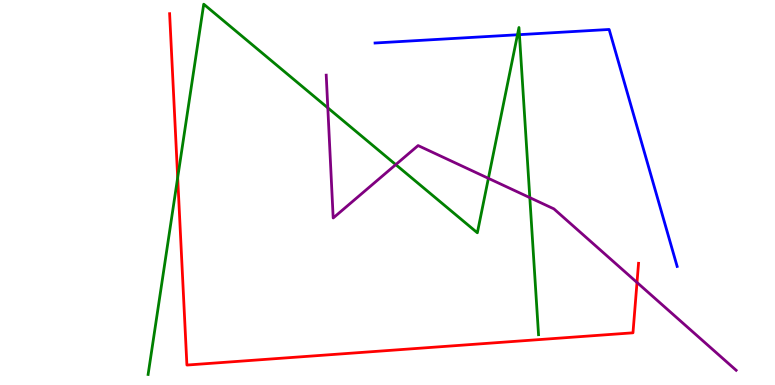[{'lines': ['blue', 'red'], 'intersections': []}, {'lines': ['green', 'red'], 'intersections': [{'x': 2.29, 'y': 5.39}]}, {'lines': ['purple', 'red'], 'intersections': [{'x': 8.22, 'y': 2.66}]}, {'lines': ['blue', 'green'], 'intersections': [{'x': 6.68, 'y': 9.1}, {'x': 6.7, 'y': 9.1}]}, {'lines': ['blue', 'purple'], 'intersections': []}, {'lines': ['green', 'purple'], 'intersections': [{'x': 4.23, 'y': 7.2}, {'x': 5.11, 'y': 5.72}, {'x': 6.3, 'y': 5.37}, {'x': 6.84, 'y': 4.87}]}]